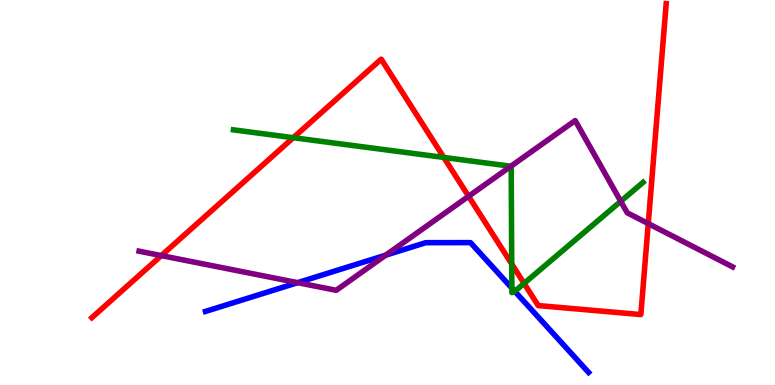[{'lines': ['blue', 'red'], 'intersections': []}, {'lines': ['green', 'red'], 'intersections': [{'x': 3.78, 'y': 6.42}, {'x': 5.73, 'y': 5.91}, {'x': 6.6, 'y': 3.14}, {'x': 6.76, 'y': 2.64}]}, {'lines': ['purple', 'red'], 'intersections': [{'x': 2.08, 'y': 3.36}, {'x': 6.05, 'y': 4.9}, {'x': 8.36, 'y': 4.19}]}, {'lines': ['blue', 'green'], 'intersections': [{'x': 6.6, 'y': 2.52}, {'x': 6.64, 'y': 2.43}]}, {'lines': ['blue', 'purple'], 'intersections': [{'x': 3.84, 'y': 2.66}, {'x': 4.98, 'y': 3.37}]}, {'lines': ['green', 'purple'], 'intersections': [{'x': 6.59, 'y': 5.68}, {'x': 8.01, 'y': 4.77}]}]